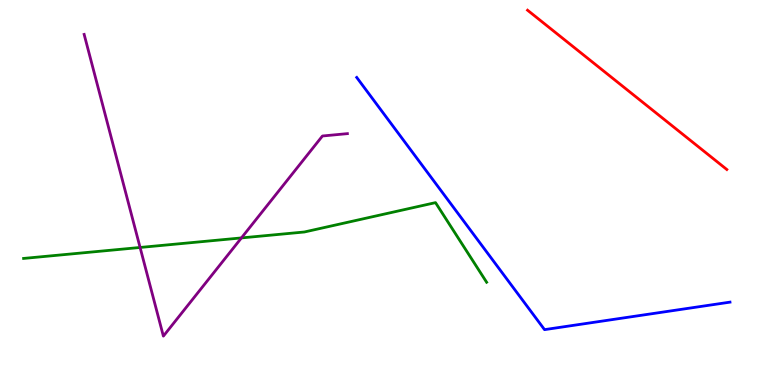[{'lines': ['blue', 'red'], 'intersections': []}, {'lines': ['green', 'red'], 'intersections': []}, {'lines': ['purple', 'red'], 'intersections': []}, {'lines': ['blue', 'green'], 'intersections': []}, {'lines': ['blue', 'purple'], 'intersections': []}, {'lines': ['green', 'purple'], 'intersections': [{'x': 1.81, 'y': 3.57}, {'x': 3.12, 'y': 3.82}]}]